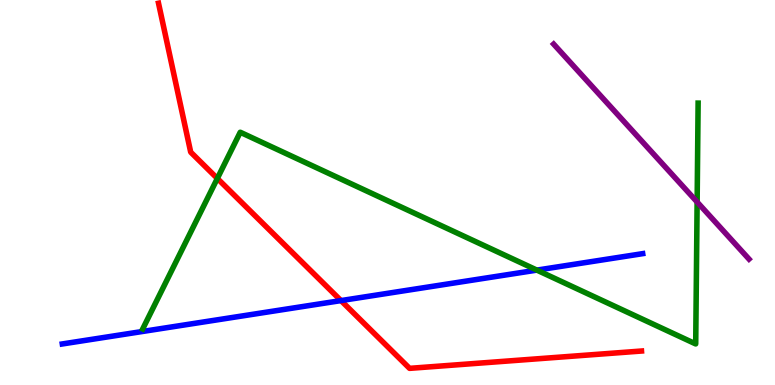[{'lines': ['blue', 'red'], 'intersections': [{'x': 4.4, 'y': 2.19}]}, {'lines': ['green', 'red'], 'intersections': [{'x': 2.8, 'y': 5.37}]}, {'lines': ['purple', 'red'], 'intersections': []}, {'lines': ['blue', 'green'], 'intersections': [{'x': 6.93, 'y': 2.98}]}, {'lines': ['blue', 'purple'], 'intersections': []}, {'lines': ['green', 'purple'], 'intersections': [{'x': 9.0, 'y': 4.75}]}]